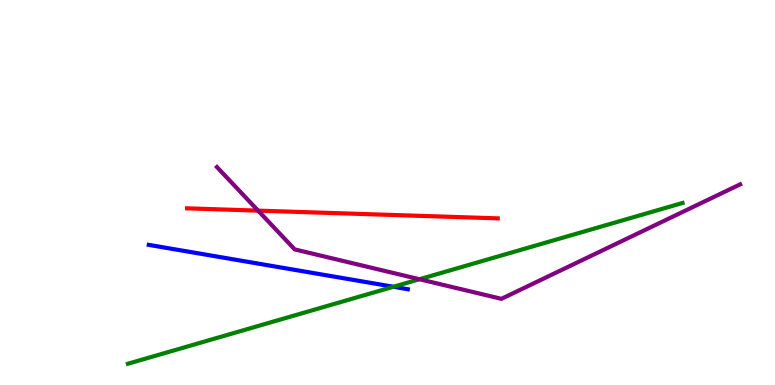[{'lines': ['blue', 'red'], 'intersections': []}, {'lines': ['green', 'red'], 'intersections': []}, {'lines': ['purple', 'red'], 'intersections': [{'x': 3.33, 'y': 4.53}]}, {'lines': ['blue', 'green'], 'intersections': [{'x': 5.08, 'y': 2.55}]}, {'lines': ['blue', 'purple'], 'intersections': []}, {'lines': ['green', 'purple'], 'intersections': [{'x': 5.41, 'y': 2.75}]}]